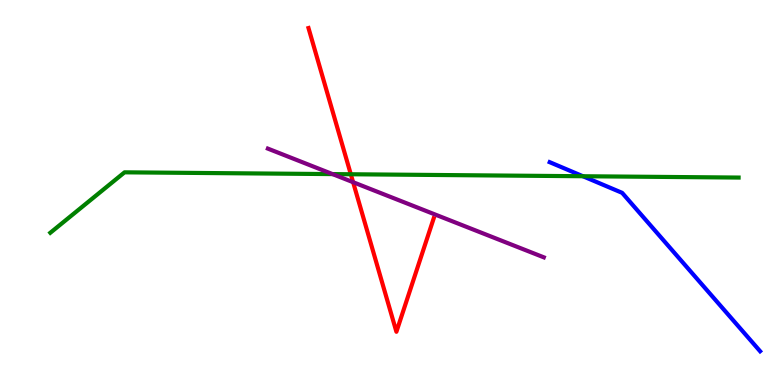[{'lines': ['blue', 'red'], 'intersections': []}, {'lines': ['green', 'red'], 'intersections': [{'x': 4.53, 'y': 5.47}]}, {'lines': ['purple', 'red'], 'intersections': [{'x': 4.56, 'y': 5.27}]}, {'lines': ['blue', 'green'], 'intersections': [{'x': 7.52, 'y': 5.42}]}, {'lines': ['blue', 'purple'], 'intersections': []}, {'lines': ['green', 'purple'], 'intersections': [{'x': 4.29, 'y': 5.48}]}]